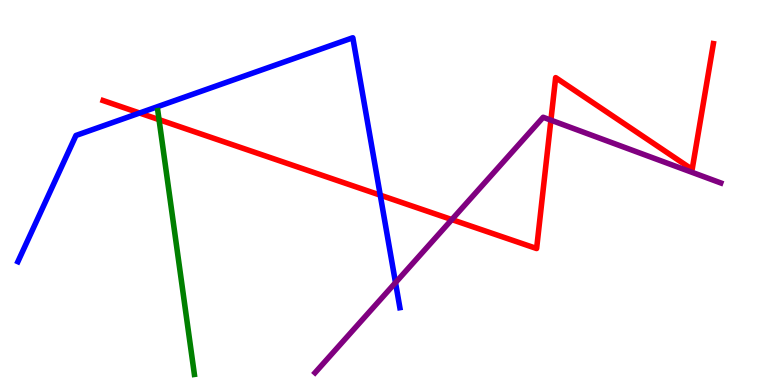[{'lines': ['blue', 'red'], 'intersections': [{'x': 1.8, 'y': 7.06}, {'x': 4.91, 'y': 4.93}]}, {'lines': ['green', 'red'], 'intersections': [{'x': 2.05, 'y': 6.89}]}, {'lines': ['purple', 'red'], 'intersections': [{'x': 5.83, 'y': 4.3}, {'x': 7.11, 'y': 6.88}]}, {'lines': ['blue', 'green'], 'intersections': []}, {'lines': ['blue', 'purple'], 'intersections': [{'x': 5.1, 'y': 2.66}]}, {'lines': ['green', 'purple'], 'intersections': []}]